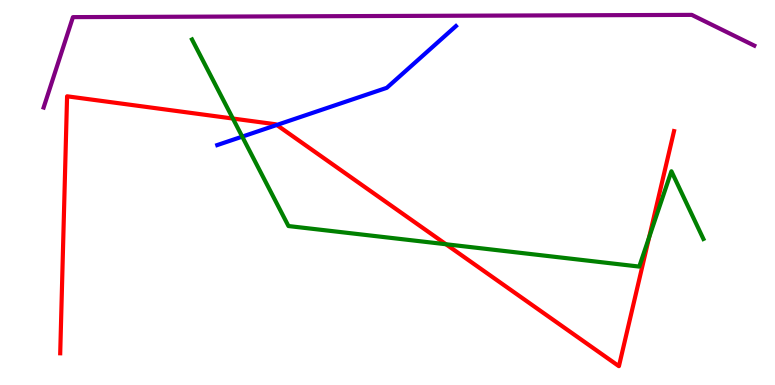[{'lines': ['blue', 'red'], 'intersections': [{'x': 3.57, 'y': 6.75}]}, {'lines': ['green', 'red'], 'intersections': [{'x': 3.0, 'y': 6.92}, {'x': 5.75, 'y': 3.66}, {'x': 8.38, 'y': 3.84}]}, {'lines': ['purple', 'red'], 'intersections': []}, {'lines': ['blue', 'green'], 'intersections': [{'x': 3.13, 'y': 6.45}]}, {'lines': ['blue', 'purple'], 'intersections': []}, {'lines': ['green', 'purple'], 'intersections': []}]